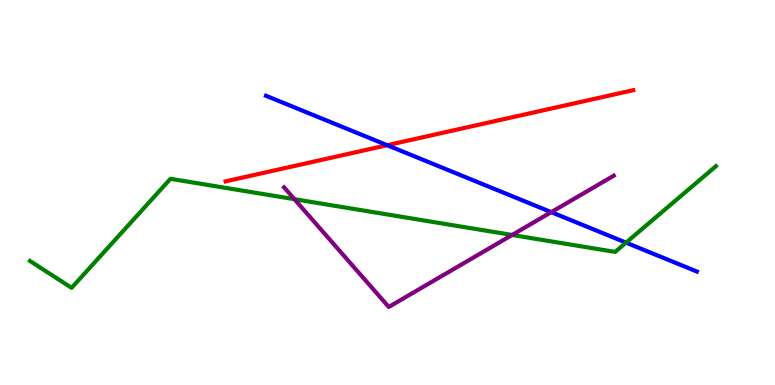[{'lines': ['blue', 'red'], 'intersections': [{'x': 5.0, 'y': 6.23}]}, {'lines': ['green', 'red'], 'intersections': []}, {'lines': ['purple', 'red'], 'intersections': []}, {'lines': ['blue', 'green'], 'intersections': [{'x': 8.08, 'y': 3.7}]}, {'lines': ['blue', 'purple'], 'intersections': [{'x': 7.11, 'y': 4.49}]}, {'lines': ['green', 'purple'], 'intersections': [{'x': 3.8, 'y': 4.83}, {'x': 6.61, 'y': 3.9}]}]